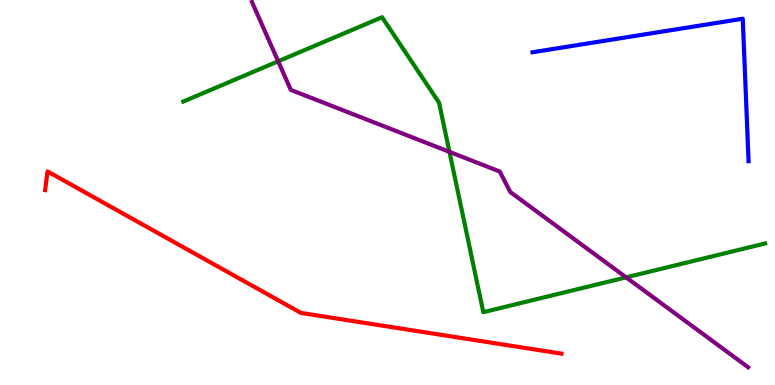[{'lines': ['blue', 'red'], 'intersections': []}, {'lines': ['green', 'red'], 'intersections': []}, {'lines': ['purple', 'red'], 'intersections': []}, {'lines': ['blue', 'green'], 'intersections': []}, {'lines': ['blue', 'purple'], 'intersections': []}, {'lines': ['green', 'purple'], 'intersections': [{'x': 3.59, 'y': 8.41}, {'x': 5.8, 'y': 6.06}, {'x': 8.08, 'y': 2.8}]}]